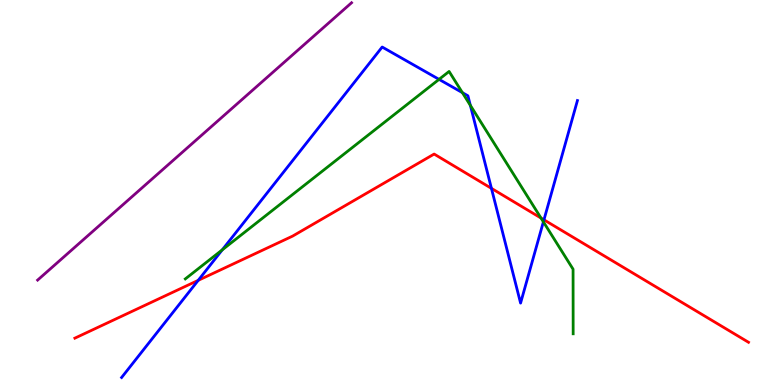[{'lines': ['blue', 'red'], 'intersections': [{'x': 2.56, 'y': 2.72}, {'x': 6.34, 'y': 5.11}, {'x': 7.02, 'y': 4.29}]}, {'lines': ['green', 'red'], 'intersections': [{'x': 6.98, 'y': 4.34}]}, {'lines': ['purple', 'red'], 'intersections': []}, {'lines': ['blue', 'green'], 'intersections': [{'x': 2.87, 'y': 3.51}, {'x': 5.67, 'y': 7.94}, {'x': 5.97, 'y': 7.59}, {'x': 6.07, 'y': 7.26}, {'x': 7.01, 'y': 4.24}]}, {'lines': ['blue', 'purple'], 'intersections': []}, {'lines': ['green', 'purple'], 'intersections': []}]